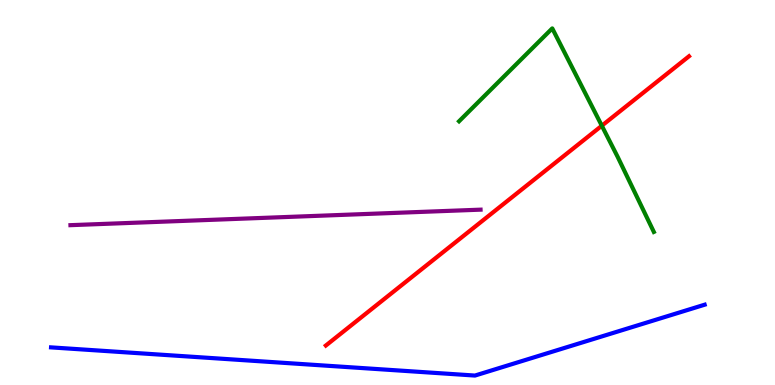[{'lines': ['blue', 'red'], 'intersections': []}, {'lines': ['green', 'red'], 'intersections': [{'x': 7.77, 'y': 6.73}]}, {'lines': ['purple', 'red'], 'intersections': []}, {'lines': ['blue', 'green'], 'intersections': []}, {'lines': ['blue', 'purple'], 'intersections': []}, {'lines': ['green', 'purple'], 'intersections': []}]